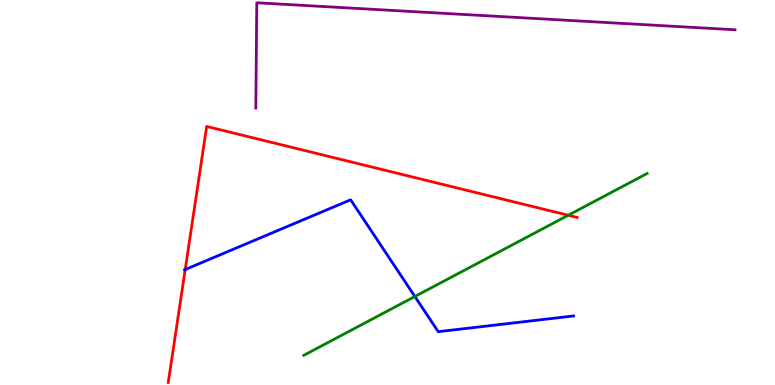[{'lines': ['blue', 'red'], 'intersections': [{'x': 2.39, 'y': 3.0}]}, {'lines': ['green', 'red'], 'intersections': [{'x': 7.33, 'y': 4.41}]}, {'lines': ['purple', 'red'], 'intersections': []}, {'lines': ['blue', 'green'], 'intersections': [{'x': 5.35, 'y': 2.3}]}, {'lines': ['blue', 'purple'], 'intersections': []}, {'lines': ['green', 'purple'], 'intersections': []}]